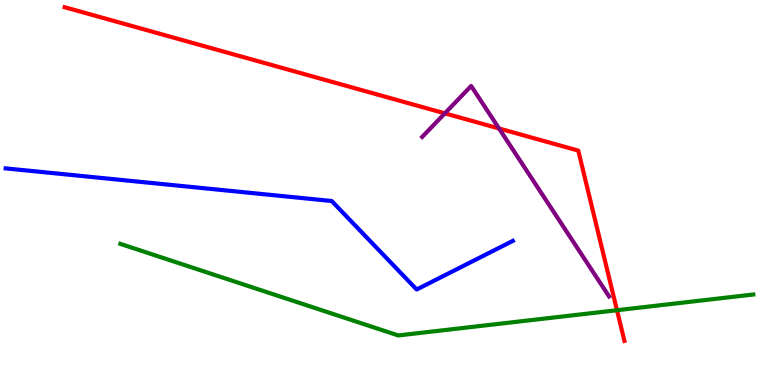[{'lines': ['blue', 'red'], 'intersections': []}, {'lines': ['green', 'red'], 'intersections': [{'x': 7.96, 'y': 1.94}]}, {'lines': ['purple', 'red'], 'intersections': [{'x': 5.74, 'y': 7.06}, {'x': 6.44, 'y': 6.66}]}, {'lines': ['blue', 'green'], 'intersections': []}, {'lines': ['blue', 'purple'], 'intersections': []}, {'lines': ['green', 'purple'], 'intersections': []}]